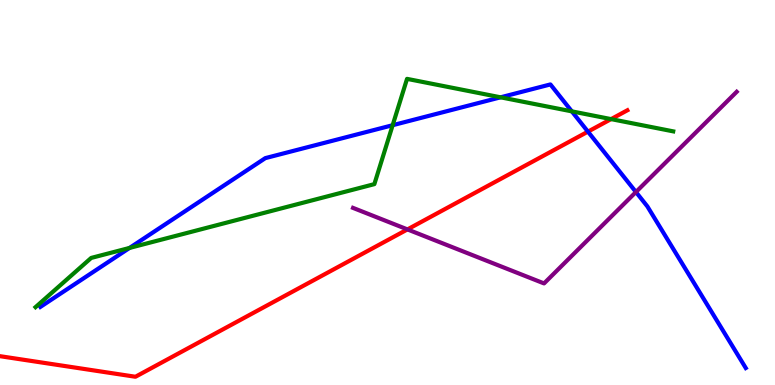[{'lines': ['blue', 'red'], 'intersections': [{'x': 7.59, 'y': 6.58}]}, {'lines': ['green', 'red'], 'intersections': [{'x': 7.88, 'y': 6.91}]}, {'lines': ['purple', 'red'], 'intersections': [{'x': 5.26, 'y': 4.04}]}, {'lines': ['blue', 'green'], 'intersections': [{'x': 1.67, 'y': 3.56}, {'x': 5.07, 'y': 6.75}, {'x': 6.46, 'y': 7.47}, {'x': 7.38, 'y': 7.11}]}, {'lines': ['blue', 'purple'], 'intersections': [{'x': 8.21, 'y': 5.01}]}, {'lines': ['green', 'purple'], 'intersections': []}]